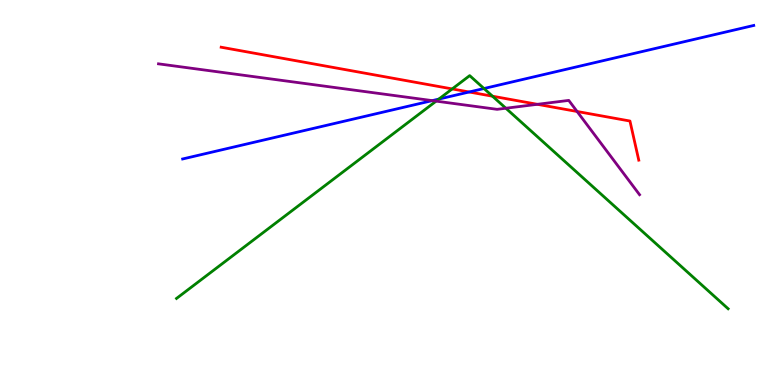[{'lines': ['blue', 'red'], 'intersections': [{'x': 6.05, 'y': 7.61}]}, {'lines': ['green', 'red'], 'intersections': [{'x': 5.83, 'y': 7.69}, {'x': 6.36, 'y': 7.5}]}, {'lines': ['purple', 'red'], 'intersections': [{'x': 6.93, 'y': 7.29}, {'x': 7.45, 'y': 7.1}]}, {'lines': ['blue', 'green'], 'intersections': [{'x': 5.66, 'y': 7.43}, {'x': 6.25, 'y': 7.7}]}, {'lines': ['blue', 'purple'], 'intersections': [{'x': 5.58, 'y': 7.39}]}, {'lines': ['green', 'purple'], 'intersections': [{'x': 5.63, 'y': 7.37}, {'x': 6.53, 'y': 7.19}]}]